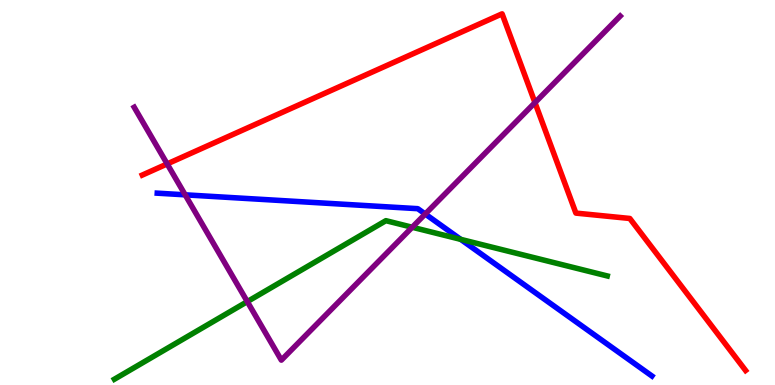[{'lines': ['blue', 'red'], 'intersections': []}, {'lines': ['green', 'red'], 'intersections': []}, {'lines': ['purple', 'red'], 'intersections': [{'x': 2.16, 'y': 5.74}, {'x': 6.9, 'y': 7.33}]}, {'lines': ['blue', 'green'], 'intersections': [{'x': 5.94, 'y': 3.78}]}, {'lines': ['blue', 'purple'], 'intersections': [{'x': 2.39, 'y': 4.94}, {'x': 5.49, 'y': 4.44}]}, {'lines': ['green', 'purple'], 'intersections': [{'x': 3.19, 'y': 2.17}, {'x': 5.32, 'y': 4.1}]}]